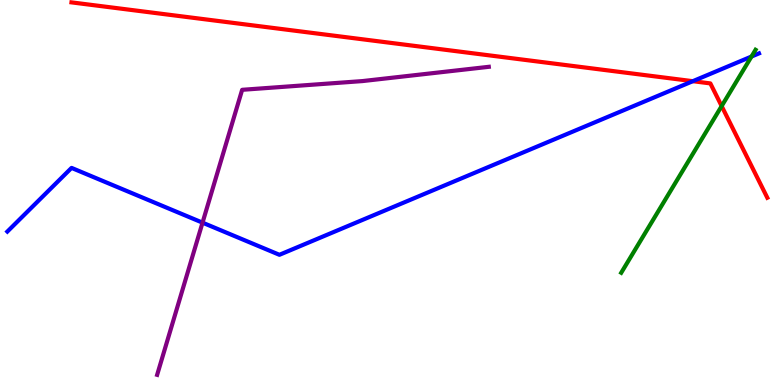[{'lines': ['blue', 'red'], 'intersections': [{'x': 8.94, 'y': 7.89}]}, {'lines': ['green', 'red'], 'intersections': [{'x': 9.31, 'y': 7.24}]}, {'lines': ['purple', 'red'], 'intersections': []}, {'lines': ['blue', 'green'], 'intersections': [{'x': 9.7, 'y': 8.53}]}, {'lines': ['blue', 'purple'], 'intersections': [{'x': 2.61, 'y': 4.22}]}, {'lines': ['green', 'purple'], 'intersections': []}]